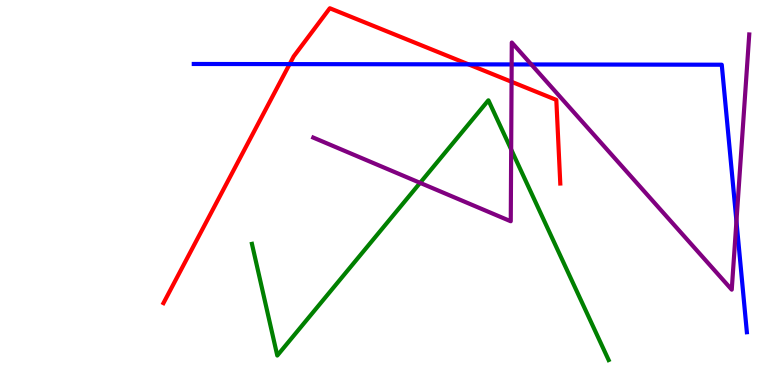[{'lines': ['blue', 'red'], 'intersections': [{'x': 3.74, 'y': 8.33}, {'x': 6.05, 'y': 8.33}]}, {'lines': ['green', 'red'], 'intersections': []}, {'lines': ['purple', 'red'], 'intersections': [{'x': 6.6, 'y': 7.88}]}, {'lines': ['blue', 'green'], 'intersections': []}, {'lines': ['blue', 'purple'], 'intersections': [{'x': 6.6, 'y': 8.33}, {'x': 6.86, 'y': 8.33}, {'x': 9.5, 'y': 4.25}]}, {'lines': ['green', 'purple'], 'intersections': [{'x': 5.42, 'y': 5.25}, {'x': 6.6, 'y': 6.12}]}]